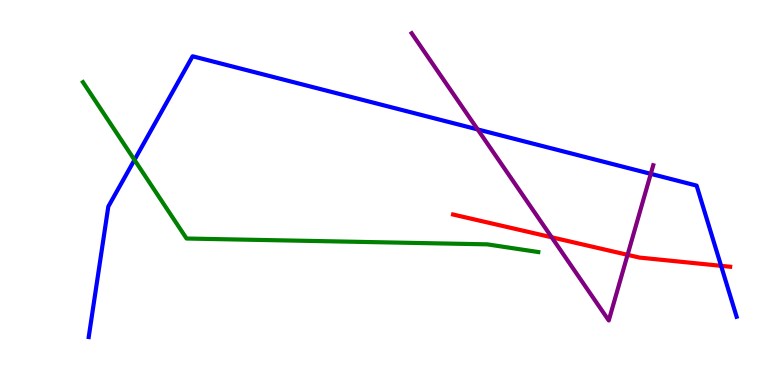[{'lines': ['blue', 'red'], 'intersections': [{'x': 9.3, 'y': 3.1}]}, {'lines': ['green', 'red'], 'intersections': []}, {'lines': ['purple', 'red'], 'intersections': [{'x': 7.12, 'y': 3.84}, {'x': 8.1, 'y': 3.38}]}, {'lines': ['blue', 'green'], 'intersections': [{'x': 1.74, 'y': 5.85}]}, {'lines': ['blue', 'purple'], 'intersections': [{'x': 6.16, 'y': 6.64}, {'x': 8.4, 'y': 5.48}]}, {'lines': ['green', 'purple'], 'intersections': []}]